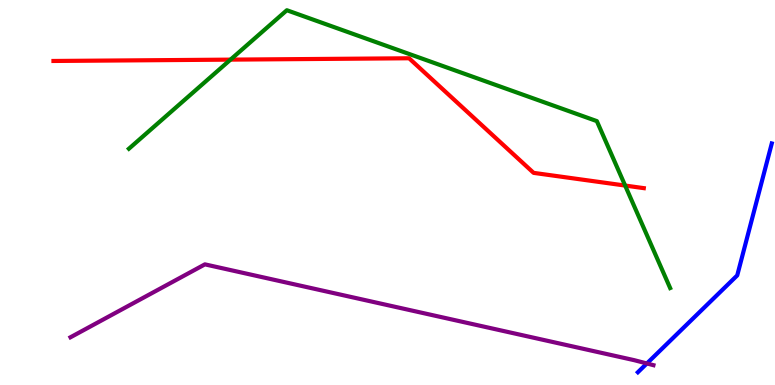[{'lines': ['blue', 'red'], 'intersections': []}, {'lines': ['green', 'red'], 'intersections': [{'x': 2.97, 'y': 8.45}, {'x': 8.07, 'y': 5.18}]}, {'lines': ['purple', 'red'], 'intersections': []}, {'lines': ['blue', 'green'], 'intersections': []}, {'lines': ['blue', 'purple'], 'intersections': [{'x': 8.35, 'y': 0.559}]}, {'lines': ['green', 'purple'], 'intersections': []}]